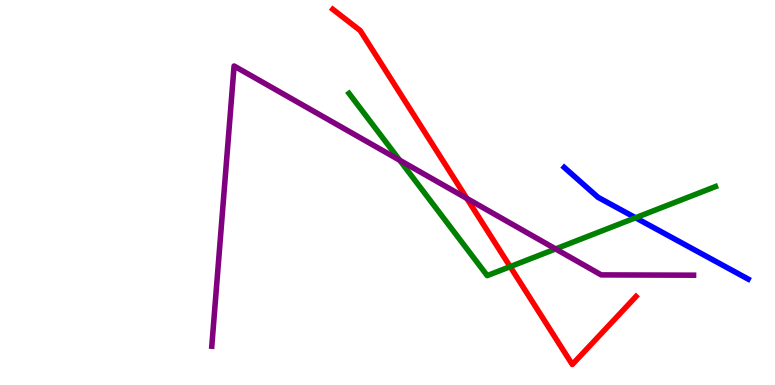[{'lines': ['blue', 'red'], 'intersections': []}, {'lines': ['green', 'red'], 'intersections': [{'x': 6.58, 'y': 3.07}]}, {'lines': ['purple', 'red'], 'intersections': [{'x': 6.02, 'y': 4.85}]}, {'lines': ['blue', 'green'], 'intersections': [{'x': 8.2, 'y': 4.34}]}, {'lines': ['blue', 'purple'], 'intersections': []}, {'lines': ['green', 'purple'], 'intersections': [{'x': 5.16, 'y': 5.84}, {'x': 7.17, 'y': 3.53}]}]